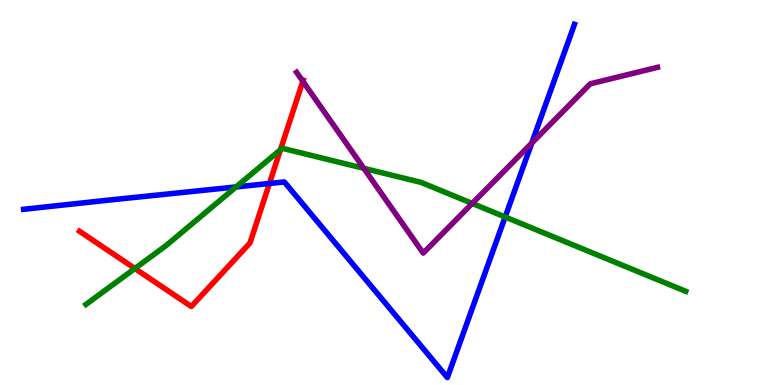[{'lines': ['blue', 'red'], 'intersections': [{'x': 3.48, 'y': 5.23}]}, {'lines': ['green', 'red'], 'intersections': [{'x': 1.74, 'y': 3.03}, {'x': 3.62, 'y': 6.11}]}, {'lines': ['purple', 'red'], 'intersections': [{'x': 3.91, 'y': 7.89}]}, {'lines': ['blue', 'green'], 'intersections': [{'x': 3.05, 'y': 5.14}, {'x': 6.52, 'y': 4.36}]}, {'lines': ['blue', 'purple'], 'intersections': [{'x': 6.86, 'y': 6.28}]}, {'lines': ['green', 'purple'], 'intersections': [{'x': 4.69, 'y': 5.63}, {'x': 6.09, 'y': 4.72}]}]